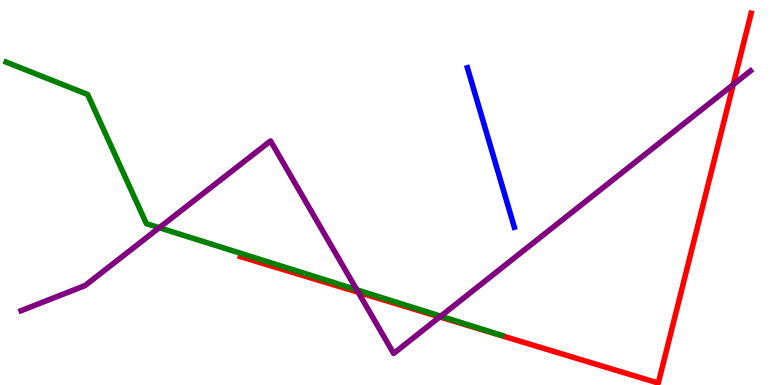[{'lines': ['blue', 'red'], 'intersections': []}, {'lines': ['green', 'red'], 'intersections': []}, {'lines': ['purple', 'red'], 'intersections': [{'x': 4.62, 'y': 2.41}, {'x': 5.67, 'y': 1.77}, {'x': 9.46, 'y': 7.8}]}, {'lines': ['blue', 'green'], 'intersections': []}, {'lines': ['blue', 'purple'], 'intersections': []}, {'lines': ['green', 'purple'], 'intersections': [{'x': 2.05, 'y': 4.09}, {'x': 4.6, 'y': 2.47}, {'x': 5.69, 'y': 1.79}]}]